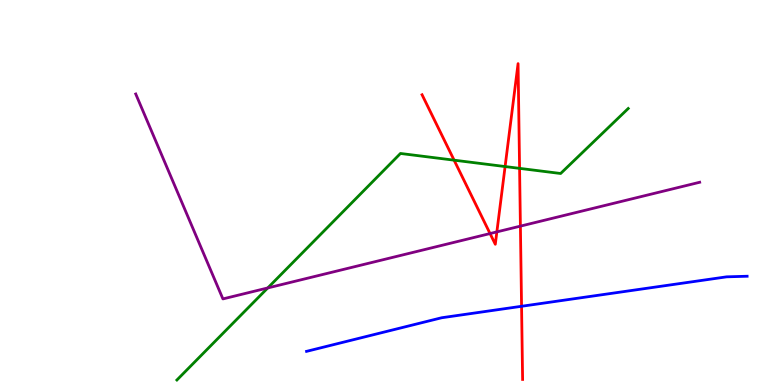[{'lines': ['blue', 'red'], 'intersections': [{'x': 6.73, 'y': 2.04}]}, {'lines': ['green', 'red'], 'intersections': [{'x': 5.86, 'y': 5.84}, {'x': 6.52, 'y': 5.67}, {'x': 6.7, 'y': 5.63}]}, {'lines': ['purple', 'red'], 'intersections': [{'x': 6.32, 'y': 3.93}, {'x': 6.41, 'y': 3.98}, {'x': 6.71, 'y': 4.13}]}, {'lines': ['blue', 'green'], 'intersections': []}, {'lines': ['blue', 'purple'], 'intersections': []}, {'lines': ['green', 'purple'], 'intersections': [{'x': 3.45, 'y': 2.52}]}]